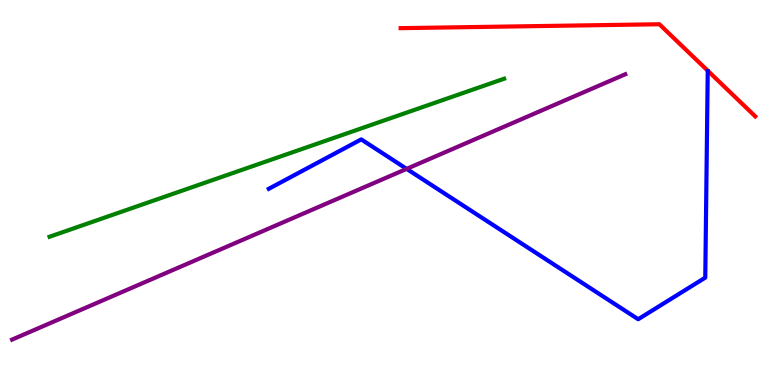[{'lines': ['blue', 'red'], 'intersections': []}, {'lines': ['green', 'red'], 'intersections': []}, {'lines': ['purple', 'red'], 'intersections': []}, {'lines': ['blue', 'green'], 'intersections': []}, {'lines': ['blue', 'purple'], 'intersections': [{'x': 5.25, 'y': 5.61}]}, {'lines': ['green', 'purple'], 'intersections': []}]